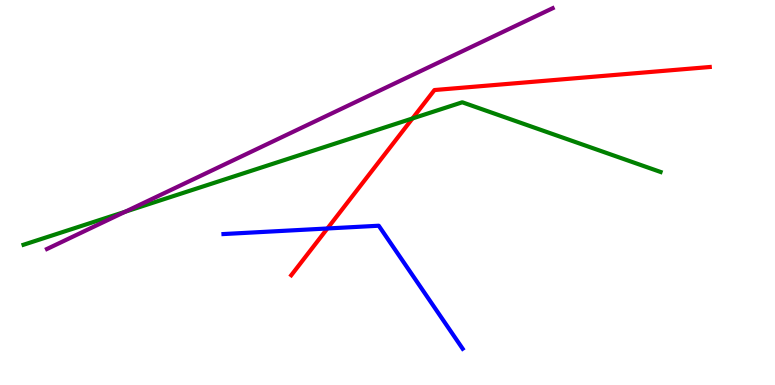[{'lines': ['blue', 'red'], 'intersections': [{'x': 4.22, 'y': 4.07}]}, {'lines': ['green', 'red'], 'intersections': [{'x': 5.32, 'y': 6.92}]}, {'lines': ['purple', 'red'], 'intersections': []}, {'lines': ['blue', 'green'], 'intersections': []}, {'lines': ['blue', 'purple'], 'intersections': []}, {'lines': ['green', 'purple'], 'intersections': [{'x': 1.62, 'y': 4.5}]}]